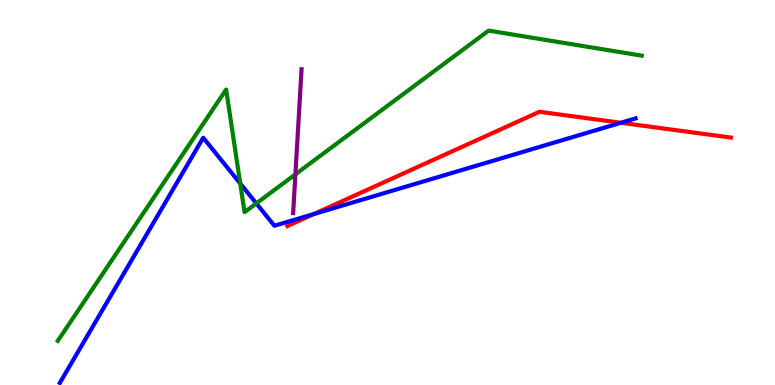[{'lines': ['blue', 'red'], 'intersections': [{'x': 4.05, 'y': 4.44}, {'x': 8.01, 'y': 6.81}]}, {'lines': ['green', 'red'], 'intersections': []}, {'lines': ['purple', 'red'], 'intersections': []}, {'lines': ['blue', 'green'], 'intersections': [{'x': 3.1, 'y': 5.23}, {'x': 3.31, 'y': 4.72}]}, {'lines': ['blue', 'purple'], 'intersections': []}, {'lines': ['green', 'purple'], 'intersections': [{'x': 3.81, 'y': 5.47}]}]